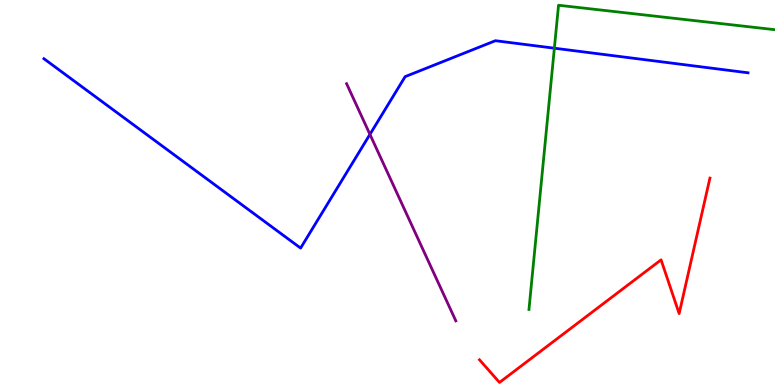[{'lines': ['blue', 'red'], 'intersections': []}, {'lines': ['green', 'red'], 'intersections': []}, {'lines': ['purple', 'red'], 'intersections': []}, {'lines': ['blue', 'green'], 'intersections': [{'x': 7.15, 'y': 8.75}]}, {'lines': ['blue', 'purple'], 'intersections': [{'x': 4.77, 'y': 6.51}]}, {'lines': ['green', 'purple'], 'intersections': []}]